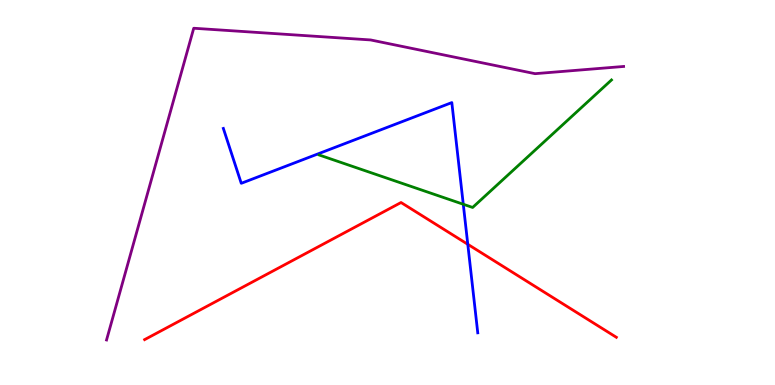[{'lines': ['blue', 'red'], 'intersections': [{'x': 6.04, 'y': 3.65}]}, {'lines': ['green', 'red'], 'intersections': []}, {'lines': ['purple', 'red'], 'intersections': []}, {'lines': ['blue', 'green'], 'intersections': [{'x': 5.98, 'y': 4.69}]}, {'lines': ['blue', 'purple'], 'intersections': []}, {'lines': ['green', 'purple'], 'intersections': []}]